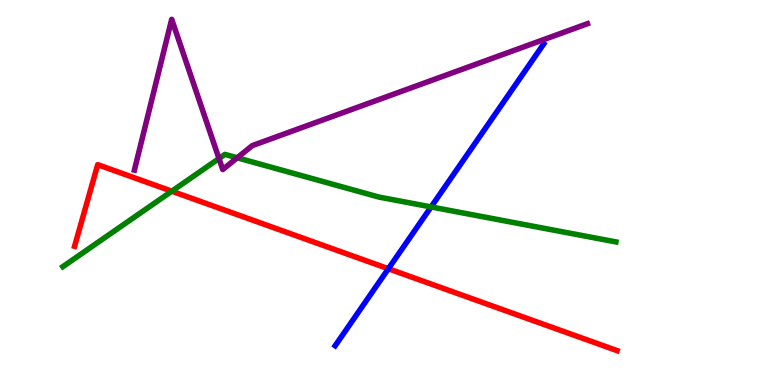[{'lines': ['blue', 'red'], 'intersections': [{'x': 5.01, 'y': 3.02}]}, {'lines': ['green', 'red'], 'intersections': [{'x': 2.22, 'y': 5.03}]}, {'lines': ['purple', 'red'], 'intersections': []}, {'lines': ['blue', 'green'], 'intersections': [{'x': 5.56, 'y': 4.63}]}, {'lines': ['blue', 'purple'], 'intersections': []}, {'lines': ['green', 'purple'], 'intersections': [{'x': 2.83, 'y': 5.88}, {'x': 3.06, 'y': 5.9}]}]